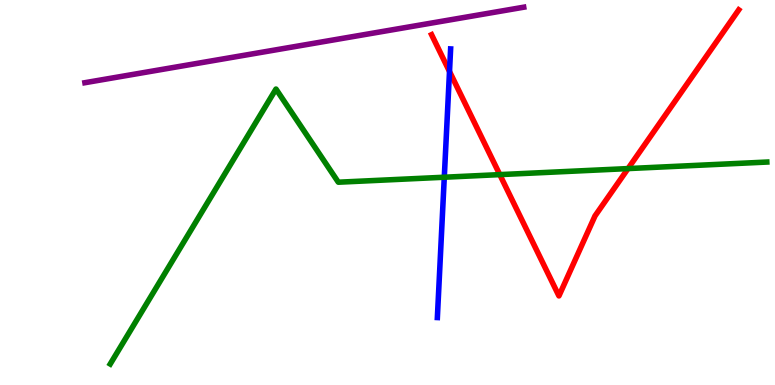[{'lines': ['blue', 'red'], 'intersections': [{'x': 5.8, 'y': 8.14}]}, {'lines': ['green', 'red'], 'intersections': [{'x': 6.45, 'y': 5.46}, {'x': 8.1, 'y': 5.62}]}, {'lines': ['purple', 'red'], 'intersections': []}, {'lines': ['blue', 'green'], 'intersections': [{'x': 5.73, 'y': 5.4}]}, {'lines': ['blue', 'purple'], 'intersections': []}, {'lines': ['green', 'purple'], 'intersections': []}]